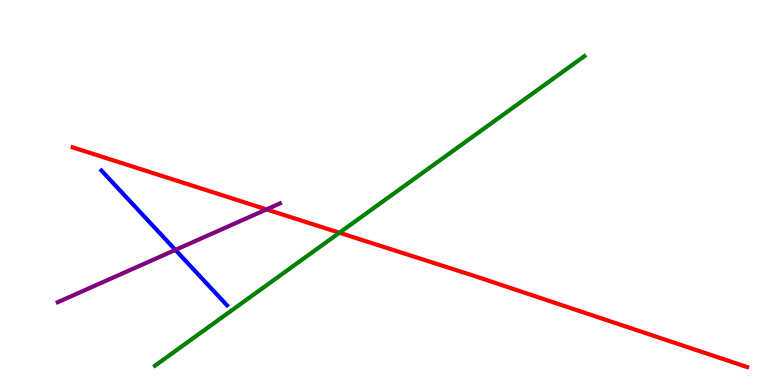[{'lines': ['blue', 'red'], 'intersections': []}, {'lines': ['green', 'red'], 'intersections': [{'x': 4.38, 'y': 3.95}]}, {'lines': ['purple', 'red'], 'intersections': [{'x': 3.44, 'y': 4.56}]}, {'lines': ['blue', 'green'], 'intersections': []}, {'lines': ['blue', 'purple'], 'intersections': [{'x': 2.26, 'y': 3.51}]}, {'lines': ['green', 'purple'], 'intersections': []}]